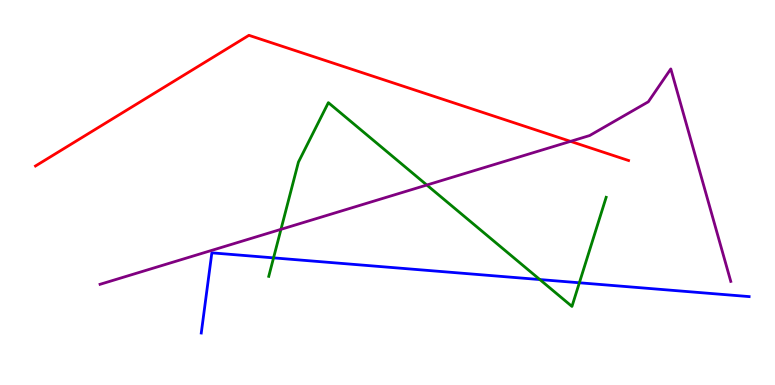[{'lines': ['blue', 'red'], 'intersections': []}, {'lines': ['green', 'red'], 'intersections': []}, {'lines': ['purple', 'red'], 'intersections': [{'x': 7.36, 'y': 6.33}]}, {'lines': ['blue', 'green'], 'intersections': [{'x': 3.53, 'y': 3.3}, {'x': 6.97, 'y': 2.74}, {'x': 7.48, 'y': 2.66}]}, {'lines': ['blue', 'purple'], 'intersections': []}, {'lines': ['green', 'purple'], 'intersections': [{'x': 3.63, 'y': 4.04}, {'x': 5.51, 'y': 5.19}]}]